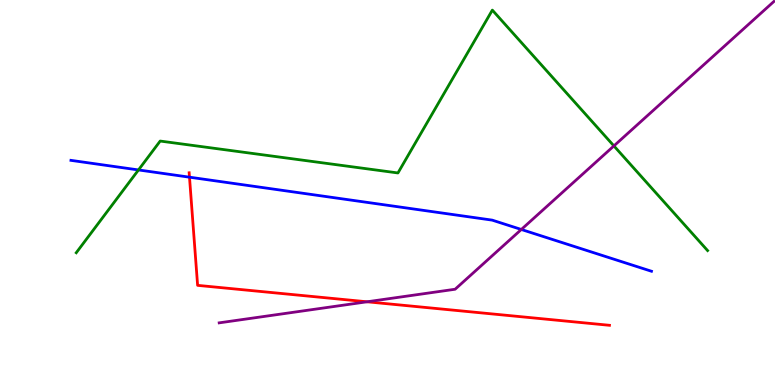[{'lines': ['blue', 'red'], 'intersections': [{'x': 2.45, 'y': 5.4}]}, {'lines': ['green', 'red'], 'intersections': []}, {'lines': ['purple', 'red'], 'intersections': [{'x': 4.74, 'y': 2.16}]}, {'lines': ['blue', 'green'], 'intersections': [{'x': 1.79, 'y': 5.59}]}, {'lines': ['blue', 'purple'], 'intersections': [{'x': 6.73, 'y': 4.04}]}, {'lines': ['green', 'purple'], 'intersections': [{'x': 7.92, 'y': 6.21}]}]